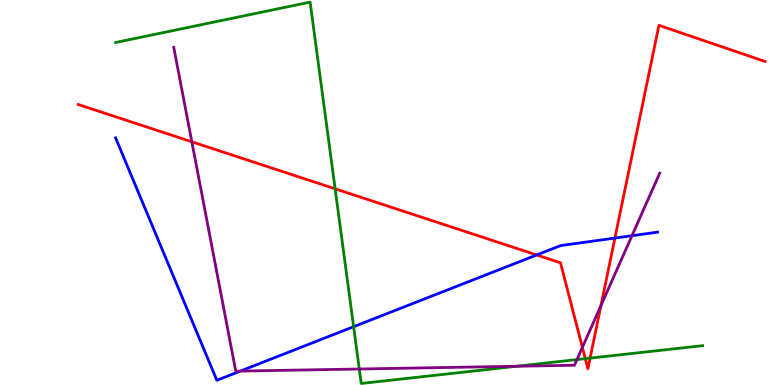[{'lines': ['blue', 'red'], 'intersections': [{'x': 6.92, 'y': 3.38}, {'x': 7.93, 'y': 3.82}]}, {'lines': ['green', 'red'], 'intersections': [{'x': 4.32, 'y': 5.1}, {'x': 7.55, 'y': 0.684}, {'x': 7.61, 'y': 0.698}]}, {'lines': ['purple', 'red'], 'intersections': [{'x': 2.48, 'y': 6.32}, {'x': 7.51, 'y': 0.977}, {'x': 7.75, 'y': 2.06}]}, {'lines': ['blue', 'green'], 'intersections': [{'x': 4.56, 'y': 1.51}]}, {'lines': ['blue', 'purple'], 'intersections': [{'x': 3.1, 'y': 0.361}, {'x': 8.15, 'y': 3.88}]}, {'lines': ['green', 'purple'], 'intersections': [{'x': 4.64, 'y': 0.415}, {'x': 6.67, 'y': 0.487}, {'x': 7.44, 'y': 0.66}]}]